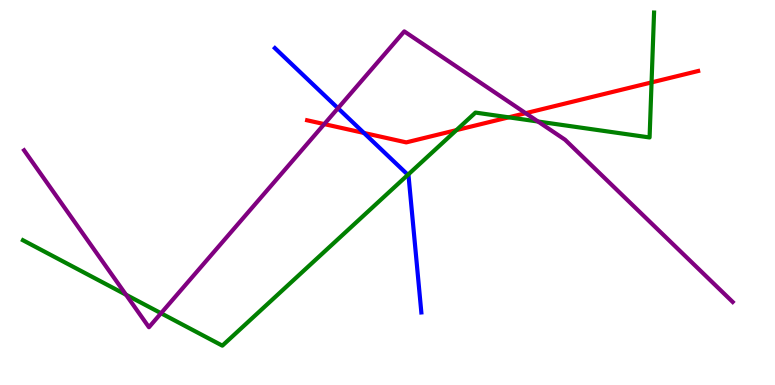[{'lines': ['blue', 'red'], 'intersections': [{'x': 4.7, 'y': 6.55}]}, {'lines': ['green', 'red'], 'intersections': [{'x': 5.89, 'y': 6.62}, {'x': 6.56, 'y': 6.95}, {'x': 8.41, 'y': 7.86}]}, {'lines': ['purple', 'red'], 'intersections': [{'x': 4.18, 'y': 6.78}, {'x': 6.78, 'y': 7.06}]}, {'lines': ['blue', 'green'], 'intersections': [{'x': 5.26, 'y': 5.46}]}, {'lines': ['blue', 'purple'], 'intersections': [{'x': 4.36, 'y': 7.19}]}, {'lines': ['green', 'purple'], 'intersections': [{'x': 1.63, 'y': 2.34}, {'x': 2.08, 'y': 1.86}, {'x': 6.94, 'y': 6.84}]}]